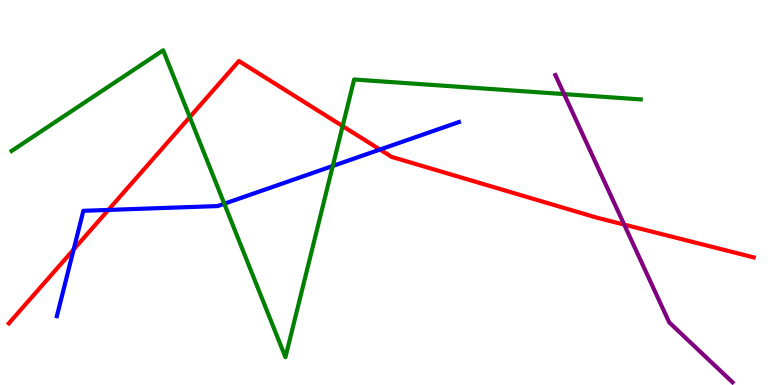[{'lines': ['blue', 'red'], 'intersections': [{'x': 0.95, 'y': 3.52}, {'x': 1.4, 'y': 4.55}, {'x': 4.9, 'y': 6.12}]}, {'lines': ['green', 'red'], 'intersections': [{'x': 2.45, 'y': 6.96}, {'x': 4.42, 'y': 6.72}]}, {'lines': ['purple', 'red'], 'intersections': [{'x': 8.05, 'y': 4.17}]}, {'lines': ['blue', 'green'], 'intersections': [{'x': 2.89, 'y': 4.71}, {'x': 4.29, 'y': 5.69}]}, {'lines': ['blue', 'purple'], 'intersections': []}, {'lines': ['green', 'purple'], 'intersections': [{'x': 7.28, 'y': 7.56}]}]